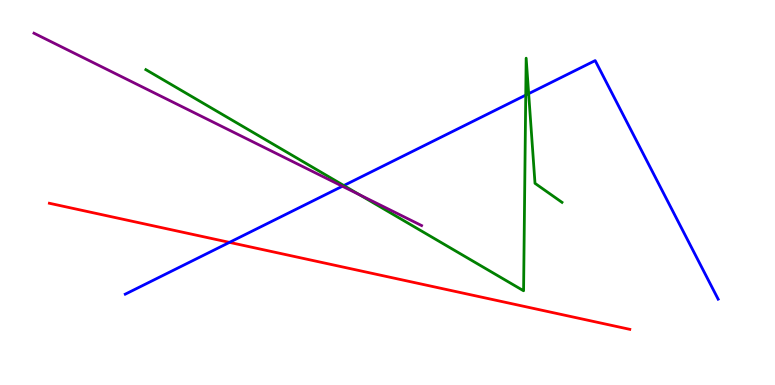[{'lines': ['blue', 'red'], 'intersections': [{'x': 2.96, 'y': 3.7}]}, {'lines': ['green', 'red'], 'intersections': []}, {'lines': ['purple', 'red'], 'intersections': []}, {'lines': ['blue', 'green'], 'intersections': [{'x': 4.44, 'y': 5.18}, {'x': 6.78, 'y': 7.53}, {'x': 6.82, 'y': 7.57}]}, {'lines': ['blue', 'purple'], 'intersections': [{'x': 4.42, 'y': 5.16}]}, {'lines': ['green', 'purple'], 'intersections': [{'x': 4.64, 'y': 4.94}]}]